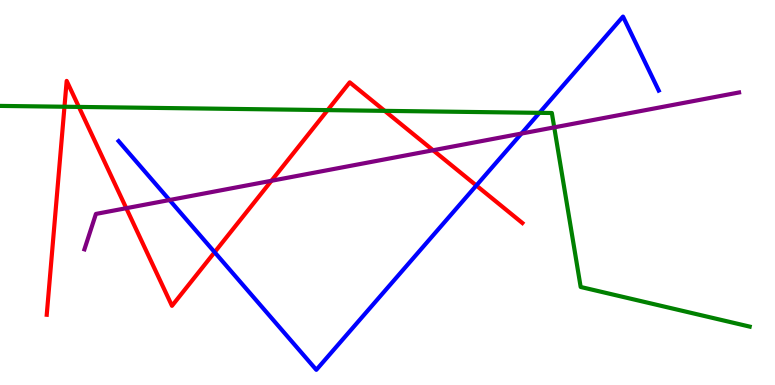[{'lines': ['blue', 'red'], 'intersections': [{'x': 2.77, 'y': 3.45}, {'x': 6.15, 'y': 5.18}]}, {'lines': ['green', 'red'], 'intersections': [{'x': 0.832, 'y': 7.23}, {'x': 1.02, 'y': 7.22}, {'x': 4.23, 'y': 7.14}, {'x': 4.96, 'y': 7.12}]}, {'lines': ['purple', 'red'], 'intersections': [{'x': 1.63, 'y': 4.59}, {'x': 3.5, 'y': 5.3}, {'x': 5.59, 'y': 6.1}]}, {'lines': ['blue', 'green'], 'intersections': [{'x': 6.96, 'y': 7.07}]}, {'lines': ['blue', 'purple'], 'intersections': [{'x': 2.19, 'y': 4.8}, {'x': 6.73, 'y': 6.53}]}, {'lines': ['green', 'purple'], 'intersections': [{'x': 7.15, 'y': 6.69}]}]